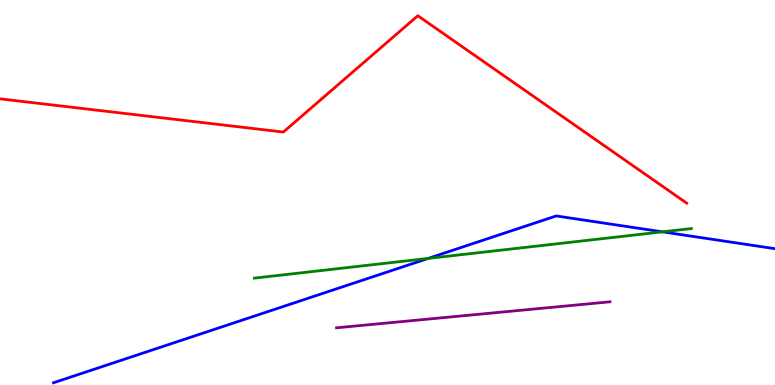[{'lines': ['blue', 'red'], 'intersections': []}, {'lines': ['green', 'red'], 'intersections': []}, {'lines': ['purple', 'red'], 'intersections': []}, {'lines': ['blue', 'green'], 'intersections': [{'x': 5.53, 'y': 3.29}, {'x': 8.55, 'y': 3.98}]}, {'lines': ['blue', 'purple'], 'intersections': []}, {'lines': ['green', 'purple'], 'intersections': []}]